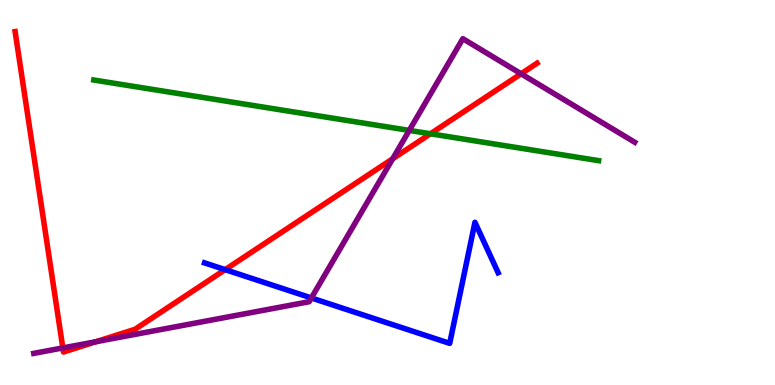[{'lines': ['blue', 'red'], 'intersections': [{'x': 2.91, 'y': 3.0}]}, {'lines': ['green', 'red'], 'intersections': [{'x': 5.55, 'y': 6.53}]}, {'lines': ['purple', 'red'], 'intersections': [{'x': 0.811, 'y': 0.963}, {'x': 1.24, 'y': 1.12}, {'x': 5.07, 'y': 5.88}, {'x': 6.72, 'y': 8.08}]}, {'lines': ['blue', 'green'], 'intersections': []}, {'lines': ['blue', 'purple'], 'intersections': [{'x': 4.02, 'y': 2.26}]}, {'lines': ['green', 'purple'], 'intersections': [{'x': 5.28, 'y': 6.61}]}]